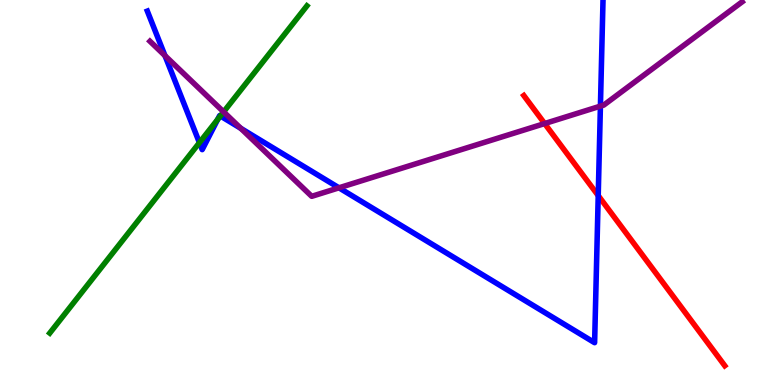[{'lines': ['blue', 'red'], 'intersections': [{'x': 7.72, 'y': 4.92}]}, {'lines': ['green', 'red'], 'intersections': []}, {'lines': ['purple', 'red'], 'intersections': [{'x': 7.03, 'y': 6.79}]}, {'lines': ['blue', 'green'], 'intersections': [{'x': 2.57, 'y': 6.29}, {'x': 2.81, 'y': 6.9}, {'x': 2.84, 'y': 6.99}]}, {'lines': ['blue', 'purple'], 'intersections': [{'x': 2.13, 'y': 8.55}, {'x': 3.11, 'y': 6.67}, {'x': 4.37, 'y': 5.12}, {'x': 7.75, 'y': 7.24}]}, {'lines': ['green', 'purple'], 'intersections': [{'x': 2.89, 'y': 7.09}]}]